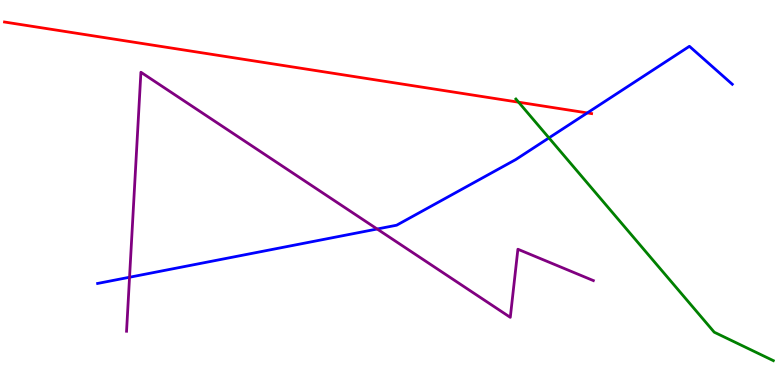[{'lines': ['blue', 'red'], 'intersections': [{'x': 7.58, 'y': 7.07}]}, {'lines': ['green', 'red'], 'intersections': [{'x': 6.69, 'y': 7.35}]}, {'lines': ['purple', 'red'], 'intersections': []}, {'lines': ['blue', 'green'], 'intersections': [{'x': 7.08, 'y': 6.42}]}, {'lines': ['blue', 'purple'], 'intersections': [{'x': 1.67, 'y': 2.8}, {'x': 4.87, 'y': 4.05}]}, {'lines': ['green', 'purple'], 'intersections': []}]